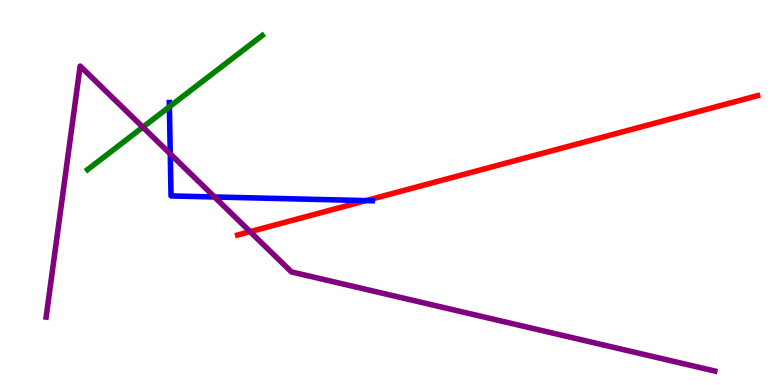[{'lines': ['blue', 'red'], 'intersections': [{'x': 4.72, 'y': 4.79}]}, {'lines': ['green', 'red'], 'intersections': []}, {'lines': ['purple', 'red'], 'intersections': [{'x': 3.23, 'y': 3.98}]}, {'lines': ['blue', 'green'], 'intersections': [{'x': 2.19, 'y': 7.23}]}, {'lines': ['blue', 'purple'], 'intersections': [{'x': 2.2, 'y': 6.0}, {'x': 2.77, 'y': 4.88}]}, {'lines': ['green', 'purple'], 'intersections': [{'x': 1.84, 'y': 6.7}]}]